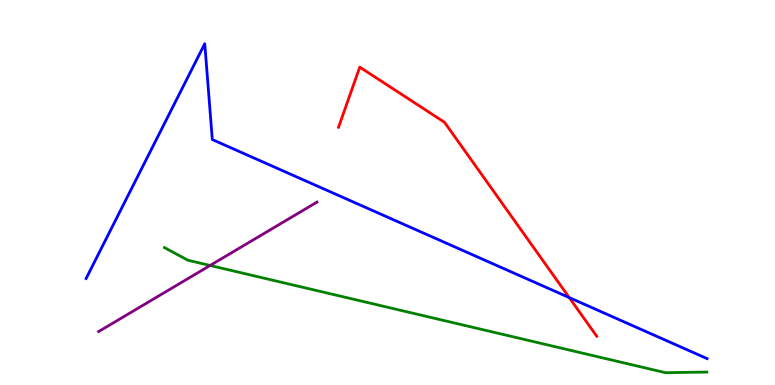[{'lines': ['blue', 'red'], 'intersections': [{'x': 7.34, 'y': 2.27}]}, {'lines': ['green', 'red'], 'intersections': []}, {'lines': ['purple', 'red'], 'intersections': []}, {'lines': ['blue', 'green'], 'intersections': []}, {'lines': ['blue', 'purple'], 'intersections': []}, {'lines': ['green', 'purple'], 'intersections': [{'x': 2.71, 'y': 3.1}]}]